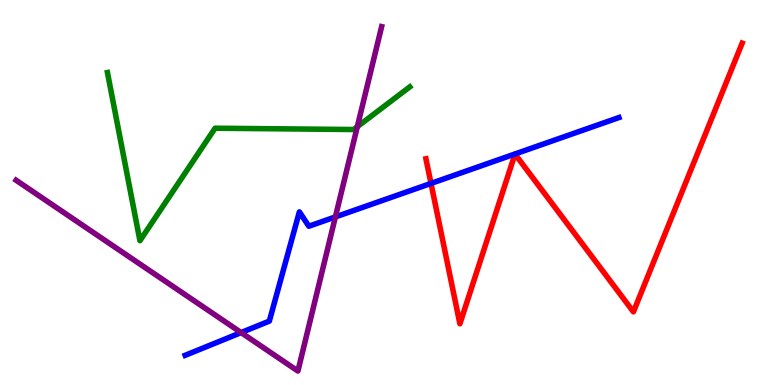[{'lines': ['blue', 'red'], 'intersections': [{'x': 5.56, 'y': 5.24}]}, {'lines': ['green', 'red'], 'intersections': []}, {'lines': ['purple', 'red'], 'intersections': []}, {'lines': ['blue', 'green'], 'intersections': []}, {'lines': ['blue', 'purple'], 'intersections': [{'x': 3.11, 'y': 1.36}, {'x': 4.33, 'y': 4.37}]}, {'lines': ['green', 'purple'], 'intersections': [{'x': 4.61, 'y': 6.71}]}]